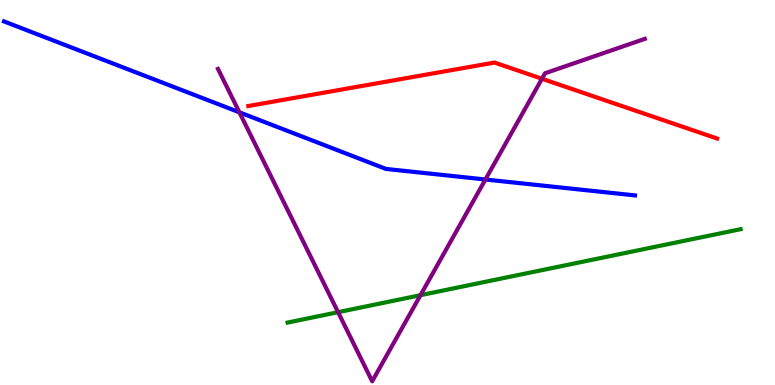[{'lines': ['blue', 'red'], 'intersections': []}, {'lines': ['green', 'red'], 'intersections': []}, {'lines': ['purple', 'red'], 'intersections': [{'x': 6.99, 'y': 7.95}]}, {'lines': ['blue', 'green'], 'intersections': []}, {'lines': ['blue', 'purple'], 'intersections': [{'x': 3.09, 'y': 7.08}, {'x': 6.26, 'y': 5.34}]}, {'lines': ['green', 'purple'], 'intersections': [{'x': 4.36, 'y': 1.89}, {'x': 5.43, 'y': 2.33}]}]